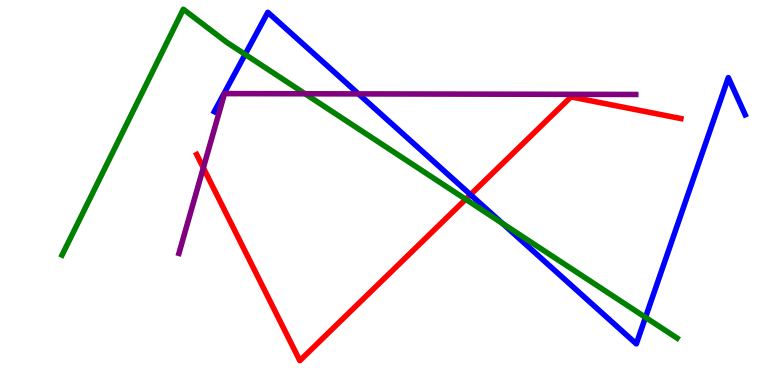[{'lines': ['blue', 'red'], 'intersections': [{'x': 6.07, 'y': 4.94}]}, {'lines': ['green', 'red'], 'intersections': [{'x': 6.01, 'y': 4.82}]}, {'lines': ['purple', 'red'], 'intersections': [{'x': 2.62, 'y': 5.64}]}, {'lines': ['blue', 'green'], 'intersections': [{'x': 3.16, 'y': 8.59}, {'x': 6.48, 'y': 4.2}, {'x': 8.33, 'y': 1.76}]}, {'lines': ['blue', 'purple'], 'intersections': [{'x': 4.63, 'y': 7.56}]}, {'lines': ['green', 'purple'], 'intersections': [{'x': 3.94, 'y': 7.56}]}]